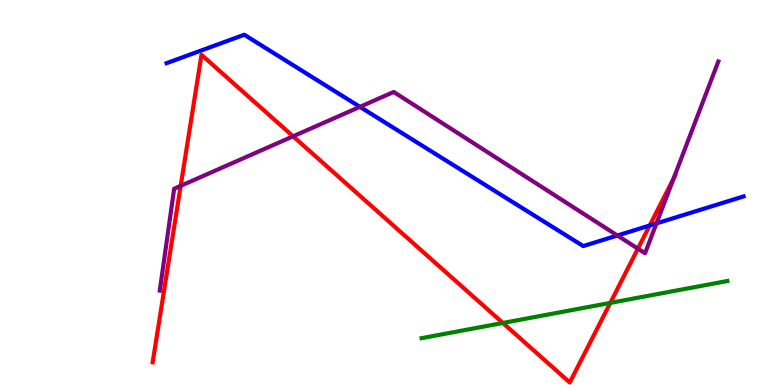[{'lines': ['blue', 'red'], 'intersections': [{'x': 8.38, 'y': 4.14}]}, {'lines': ['green', 'red'], 'intersections': [{'x': 6.49, 'y': 1.61}, {'x': 7.87, 'y': 2.13}]}, {'lines': ['purple', 'red'], 'intersections': [{'x': 2.33, 'y': 5.17}, {'x': 3.78, 'y': 6.46}, {'x': 8.23, 'y': 3.54}, {'x': 8.69, 'y': 5.37}]}, {'lines': ['blue', 'green'], 'intersections': []}, {'lines': ['blue', 'purple'], 'intersections': [{'x': 4.64, 'y': 7.22}, {'x': 7.97, 'y': 3.88}, {'x': 8.47, 'y': 4.2}]}, {'lines': ['green', 'purple'], 'intersections': []}]